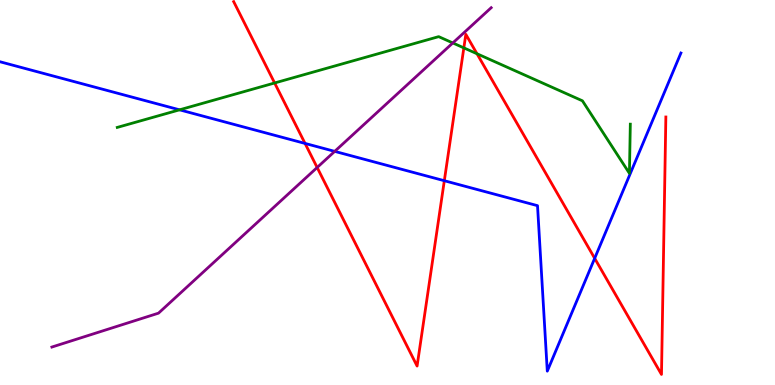[{'lines': ['blue', 'red'], 'intersections': [{'x': 3.94, 'y': 6.27}, {'x': 5.73, 'y': 5.31}, {'x': 7.67, 'y': 3.29}]}, {'lines': ['green', 'red'], 'intersections': [{'x': 3.54, 'y': 7.84}, {'x': 5.99, 'y': 8.76}, {'x': 6.15, 'y': 8.6}]}, {'lines': ['purple', 'red'], 'intersections': [{'x': 4.09, 'y': 5.65}]}, {'lines': ['blue', 'green'], 'intersections': [{'x': 2.32, 'y': 7.15}]}, {'lines': ['blue', 'purple'], 'intersections': [{'x': 4.32, 'y': 6.07}]}, {'lines': ['green', 'purple'], 'intersections': [{'x': 5.84, 'y': 8.88}]}]